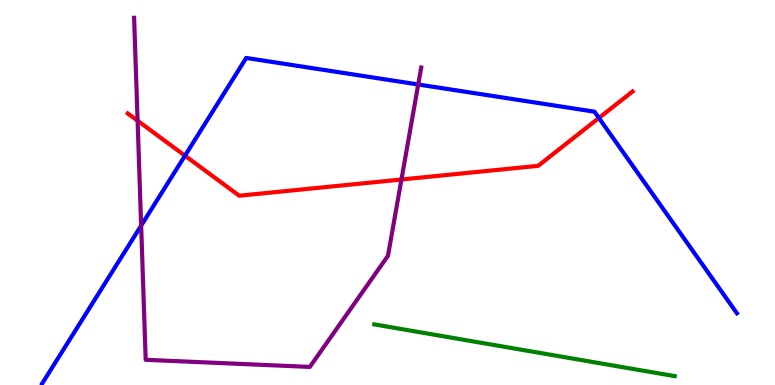[{'lines': ['blue', 'red'], 'intersections': [{'x': 2.39, 'y': 5.96}, {'x': 7.73, 'y': 6.94}]}, {'lines': ['green', 'red'], 'intersections': []}, {'lines': ['purple', 'red'], 'intersections': [{'x': 1.78, 'y': 6.86}, {'x': 5.18, 'y': 5.34}]}, {'lines': ['blue', 'green'], 'intersections': []}, {'lines': ['blue', 'purple'], 'intersections': [{'x': 1.82, 'y': 4.14}, {'x': 5.4, 'y': 7.81}]}, {'lines': ['green', 'purple'], 'intersections': []}]